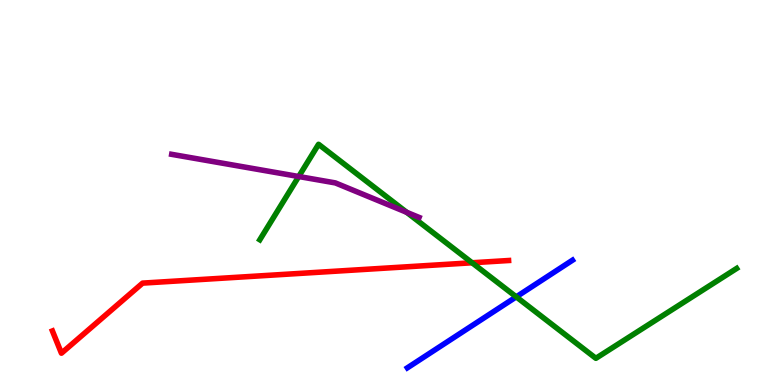[{'lines': ['blue', 'red'], 'intersections': []}, {'lines': ['green', 'red'], 'intersections': [{'x': 6.09, 'y': 3.17}]}, {'lines': ['purple', 'red'], 'intersections': []}, {'lines': ['blue', 'green'], 'intersections': [{'x': 6.66, 'y': 2.29}]}, {'lines': ['blue', 'purple'], 'intersections': []}, {'lines': ['green', 'purple'], 'intersections': [{'x': 3.85, 'y': 5.42}, {'x': 5.25, 'y': 4.49}]}]